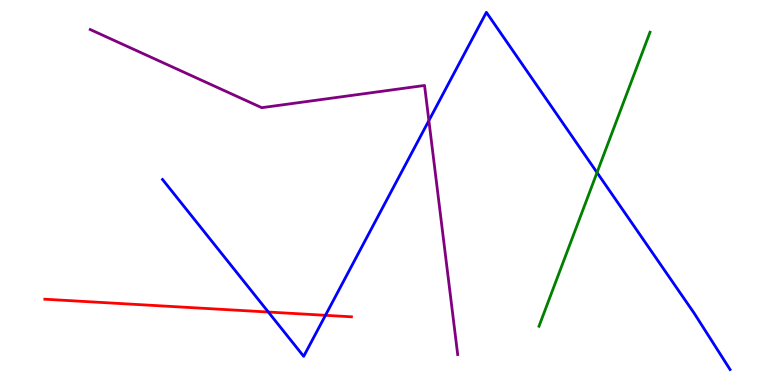[{'lines': ['blue', 'red'], 'intersections': [{'x': 3.46, 'y': 1.9}, {'x': 4.2, 'y': 1.81}]}, {'lines': ['green', 'red'], 'intersections': []}, {'lines': ['purple', 'red'], 'intersections': []}, {'lines': ['blue', 'green'], 'intersections': [{'x': 7.7, 'y': 5.52}]}, {'lines': ['blue', 'purple'], 'intersections': [{'x': 5.53, 'y': 6.87}]}, {'lines': ['green', 'purple'], 'intersections': []}]